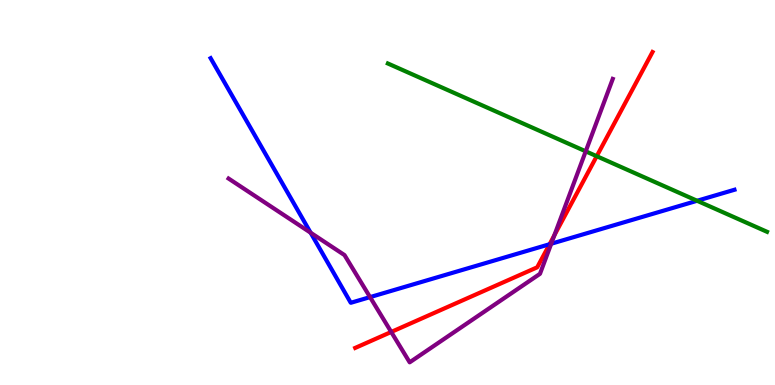[{'lines': ['blue', 'red'], 'intersections': [{'x': 7.09, 'y': 3.66}]}, {'lines': ['green', 'red'], 'intersections': [{'x': 7.7, 'y': 5.94}]}, {'lines': ['purple', 'red'], 'intersections': [{'x': 5.05, 'y': 1.38}, {'x': 7.15, 'y': 3.89}]}, {'lines': ['blue', 'green'], 'intersections': [{'x': 8.99, 'y': 4.79}]}, {'lines': ['blue', 'purple'], 'intersections': [{'x': 4.01, 'y': 3.96}, {'x': 4.77, 'y': 2.28}, {'x': 7.11, 'y': 3.67}]}, {'lines': ['green', 'purple'], 'intersections': [{'x': 7.56, 'y': 6.07}]}]